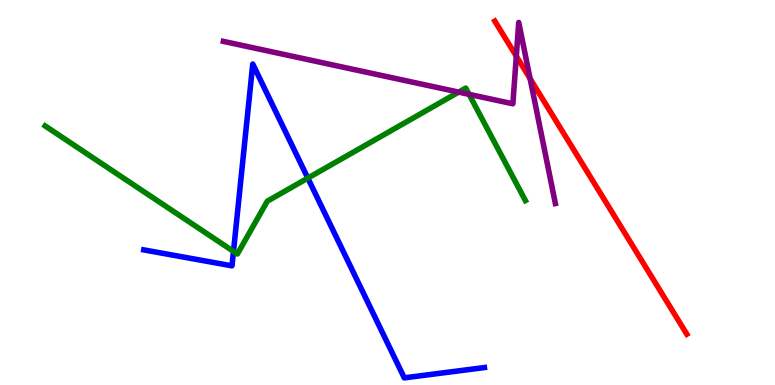[{'lines': ['blue', 'red'], 'intersections': []}, {'lines': ['green', 'red'], 'intersections': []}, {'lines': ['purple', 'red'], 'intersections': [{'x': 6.66, 'y': 8.54}, {'x': 6.84, 'y': 7.96}]}, {'lines': ['blue', 'green'], 'intersections': [{'x': 3.01, 'y': 3.47}, {'x': 3.97, 'y': 5.37}]}, {'lines': ['blue', 'purple'], 'intersections': []}, {'lines': ['green', 'purple'], 'intersections': [{'x': 5.92, 'y': 7.61}, {'x': 6.05, 'y': 7.55}]}]